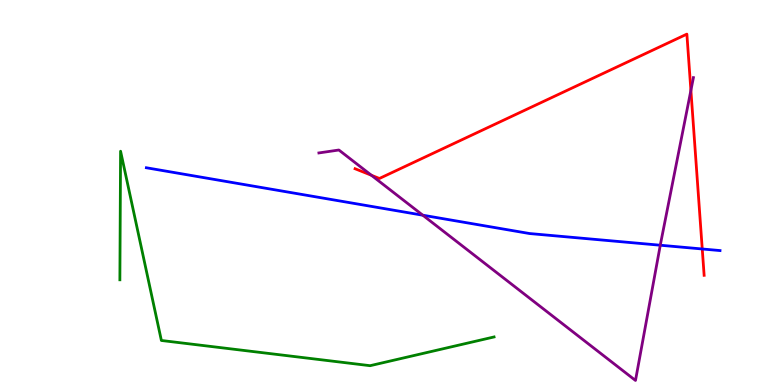[{'lines': ['blue', 'red'], 'intersections': [{'x': 9.06, 'y': 3.53}]}, {'lines': ['green', 'red'], 'intersections': []}, {'lines': ['purple', 'red'], 'intersections': [{'x': 4.79, 'y': 5.45}, {'x': 8.91, 'y': 7.65}]}, {'lines': ['blue', 'green'], 'intersections': []}, {'lines': ['blue', 'purple'], 'intersections': [{'x': 5.46, 'y': 4.41}, {'x': 8.52, 'y': 3.63}]}, {'lines': ['green', 'purple'], 'intersections': []}]